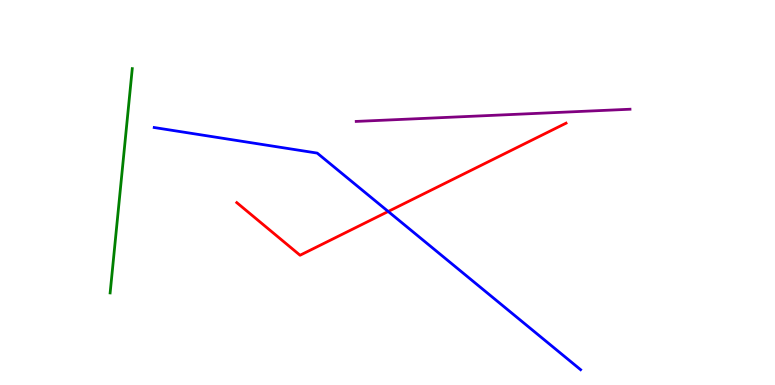[{'lines': ['blue', 'red'], 'intersections': [{'x': 5.01, 'y': 4.51}]}, {'lines': ['green', 'red'], 'intersections': []}, {'lines': ['purple', 'red'], 'intersections': []}, {'lines': ['blue', 'green'], 'intersections': []}, {'lines': ['blue', 'purple'], 'intersections': []}, {'lines': ['green', 'purple'], 'intersections': []}]